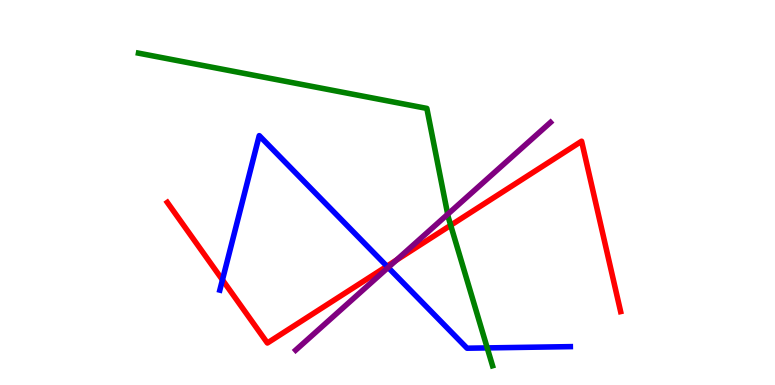[{'lines': ['blue', 'red'], 'intersections': [{'x': 2.87, 'y': 2.73}, {'x': 4.99, 'y': 3.08}]}, {'lines': ['green', 'red'], 'intersections': [{'x': 5.82, 'y': 4.15}]}, {'lines': ['purple', 'red'], 'intersections': [{'x': 5.11, 'y': 3.24}]}, {'lines': ['blue', 'green'], 'intersections': [{'x': 6.29, 'y': 0.964}]}, {'lines': ['blue', 'purple'], 'intersections': [{'x': 5.01, 'y': 3.05}]}, {'lines': ['green', 'purple'], 'intersections': [{'x': 5.78, 'y': 4.43}]}]